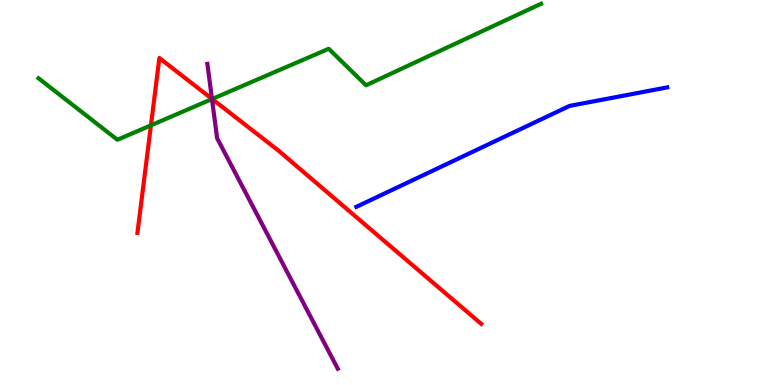[{'lines': ['blue', 'red'], 'intersections': []}, {'lines': ['green', 'red'], 'intersections': [{'x': 1.95, 'y': 6.74}, {'x': 2.74, 'y': 7.43}]}, {'lines': ['purple', 'red'], 'intersections': [{'x': 2.73, 'y': 7.43}]}, {'lines': ['blue', 'green'], 'intersections': []}, {'lines': ['blue', 'purple'], 'intersections': []}, {'lines': ['green', 'purple'], 'intersections': [{'x': 2.74, 'y': 7.43}]}]